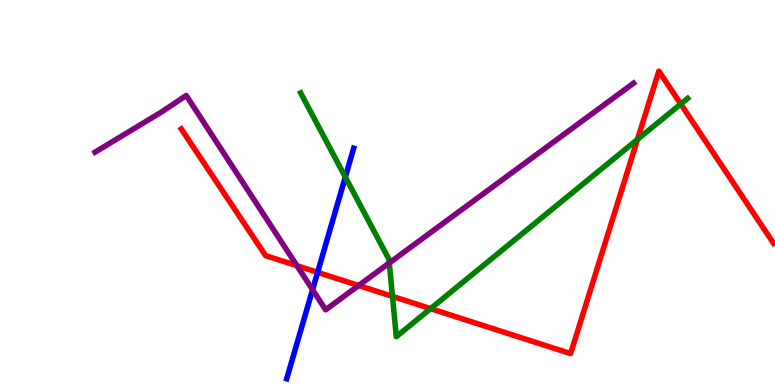[{'lines': ['blue', 'red'], 'intersections': [{'x': 4.1, 'y': 2.93}]}, {'lines': ['green', 'red'], 'intersections': [{'x': 5.06, 'y': 2.3}, {'x': 5.56, 'y': 1.98}, {'x': 8.23, 'y': 6.38}, {'x': 8.78, 'y': 7.3}]}, {'lines': ['purple', 'red'], 'intersections': [{'x': 3.83, 'y': 3.1}, {'x': 4.63, 'y': 2.58}]}, {'lines': ['blue', 'green'], 'intersections': [{'x': 4.46, 'y': 5.4}]}, {'lines': ['blue', 'purple'], 'intersections': [{'x': 4.03, 'y': 2.47}]}, {'lines': ['green', 'purple'], 'intersections': [{'x': 5.02, 'y': 3.17}]}]